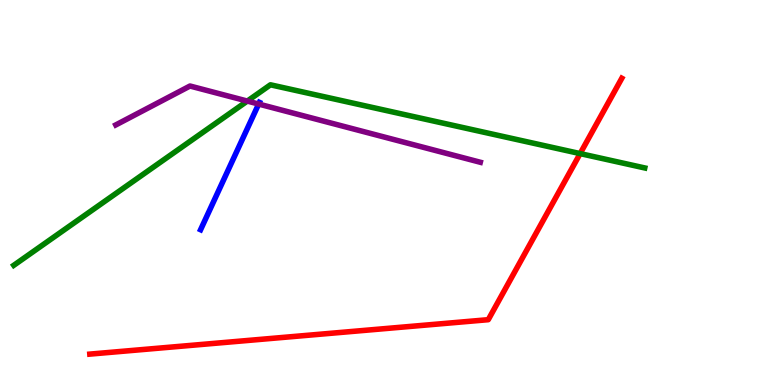[{'lines': ['blue', 'red'], 'intersections': []}, {'lines': ['green', 'red'], 'intersections': [{'x': 7.49, 'y': 6.01}]}, {'lines': ['purple', 'red'], 'intersections': []}, {'lines': ['blue', 'green'], 'intersections': []}, {'lines': ['blue', 'purple'], 'intersections': [{'x': 3.34, 'y': 7.3}]}, {'lines': ['green', 'purple'], 'intersections': [{'x': 3.19, 'y': 7.37}]}]